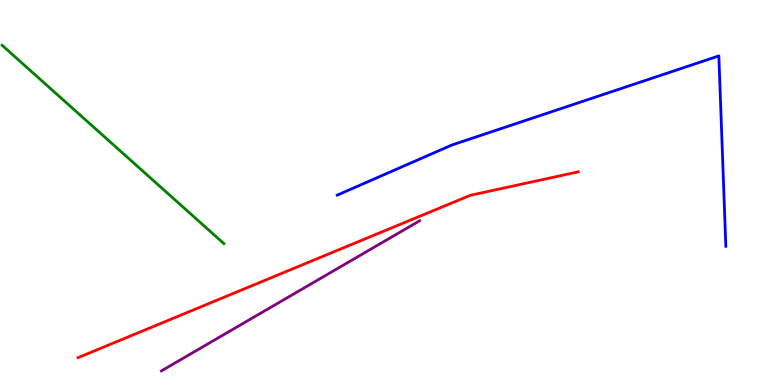[{'lines': ['blue', 'red'], 'intersections': []}, {'lines': ['green', 'red'], 'intersections': []}, {'lines': ['purple', 'red'], 'intersections': []}, {'lines': ['blue', 'green'], 'intersections': []}, {'lines': ['blue', 'purple'], 'intersections': []}, {'lines': ['green', 'purple'], 'intersections': []}]